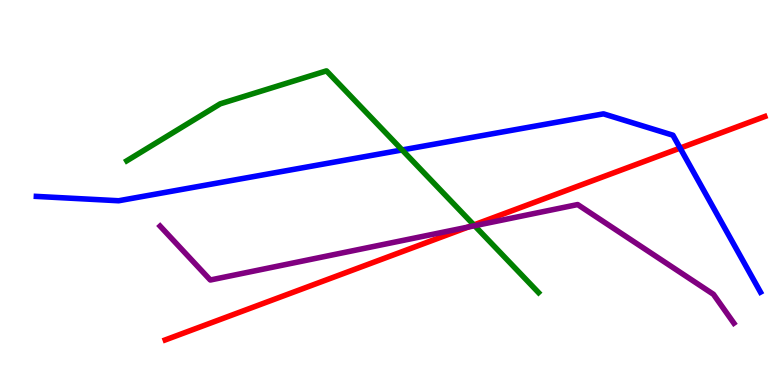[{'lines': ['blue', 'red'], 'intersections': [{'x': 8.78, 'y': 6.15}]}, {'lines': ['green', 'red'], 'intersections': [{'x': 6.11, 'y': 4.16}]}, {'lines': ['purple', 'red'], 'intersections': [{'x': 6.04, 'y': 4.1}]}, {'lines': ['blue', 'green'], 'intersections': [{'x': 5.19, 'y': 6.11}]}, {'lines': ['blue', 'purple'], 'intersections': []}, {'lines': ['green', 'purple'], 'intersections': [{'x': 6.12, 'y': 4.14}]}]